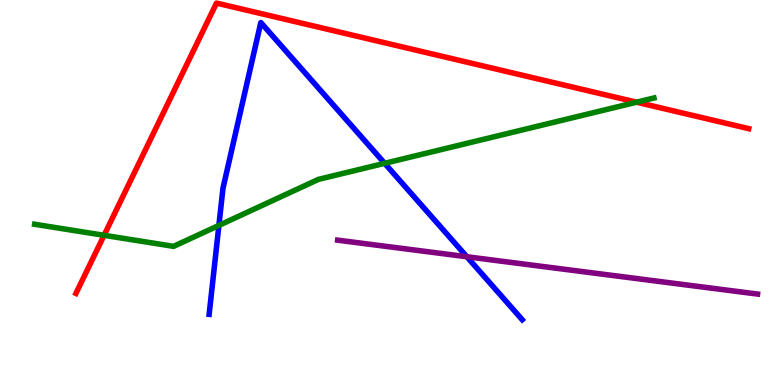[{'lines': ['blue', 'red'], 'intersections': []}, {'lines': ['green', 'red'], 'intersections': [{'x': 1.34, 'y': 3.89}, {'x': 8.21, 'y': 7.35}]}, {'lines': ['purple', 'red'], 'intersections': []}, {'lines': ['blue', 'green'], 'intersections': [{'x': 2.82, 'y': 4.15}, {'x': 4.96, 'y': 5.76}]}, {'lines': ['blue', 'purple'], 'intersections': [{'x': 6.02, 'y': 3.33}]}, {'lines': ['green', 'purple'], 'intersections': []}]